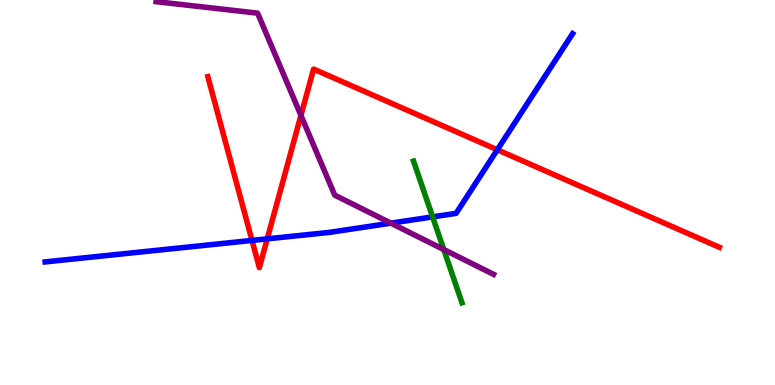[{'lines': ['blue', 'red'], 'intersections': [{'x': 3.25, 'y': 3.76}, {'x': 3.45, 'y': 3.8}, {'x': 6.42, 'y': 6.11}]}, {'lines': ['green', 'red'], 'intersections': []}, {'lines': ['purple', 'red'], 'intersections': [{'x': 3.88, 'y': 7.0}]}, {'lines': ['blue', 'green'], 'intersections': [{'x': 5.58, 'y': 4.37}]}, {'lines': ['blue', 'purple'], 'intersections': [{'x': 5.04, 'y': 4.2}]}, {'lines': ['green', 'purple'], 'intersections': [{'x': 5.73, 'y': 3.52}]}]